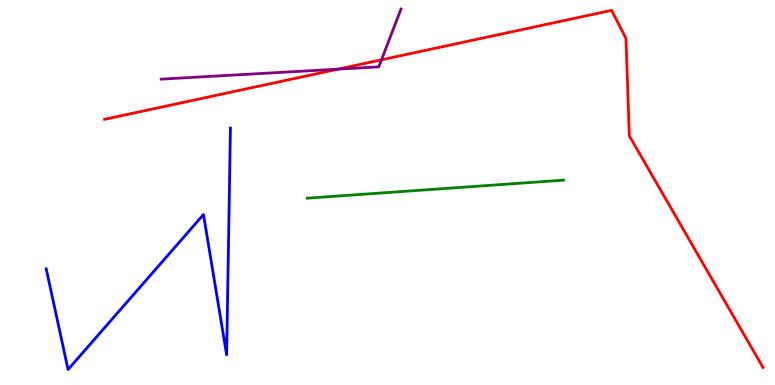[{'lines': ['blue', 'red'], 'intersections': []}, {'lines': ['green', 'red'], 'intersections': []}, {'lines': ['purple', 'red'], 'intersections': [{'x': 4.36, 'y': 8.2}, {'x': 4.92, 'y': 8.45}]}, {'lines': ['blue', 'green'], 'intersections': []}, {'lines': ['blue', 'purple'], 'intersections': []}, {'lines': ['green', 'purple'], 'intersections': []}]